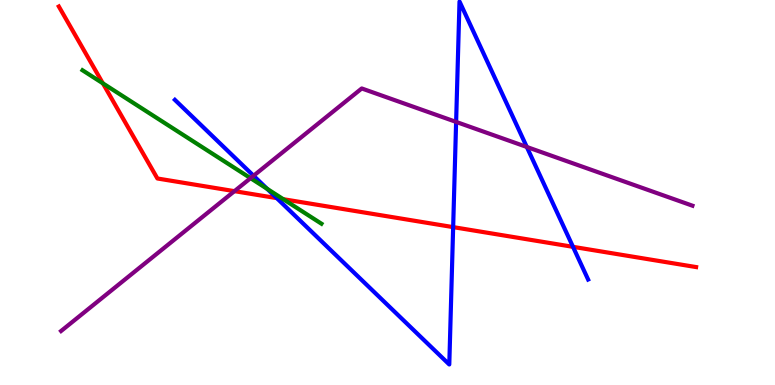[{'lines': ['blue', 'red'], 'intersections': [{'x': 3.57, 'y': 4.85}, {'x': 5.85, 'y': 4.1}, {'x': 7.39, 'y': 3.59}]}, {'lines': ['green', 'red'], 'intersections': [{'x': 1.33, 'y': 7.84}, {'x': 3.66, 'y': 4.83}]}, {'lines': ['purple', 'red'], 'intersections': [{'x': 3.03, 'y': 5.03}]}, {'lines': ['blue', 'green'], 'intersections': [{'x': 3.45, 'y': 5.1}]}, {'lines': ['blue', 'purple'], 'intersections': [{'x': 3.27, 'y': 5.44}, {'x': 5.89, 'y': 6.83}, {'x': 6.8, 'y': 6.18}]}, {'lines': ['green', 'purple'], 'intersections': [{'x': 3.23, 'y': 5.37}]}]